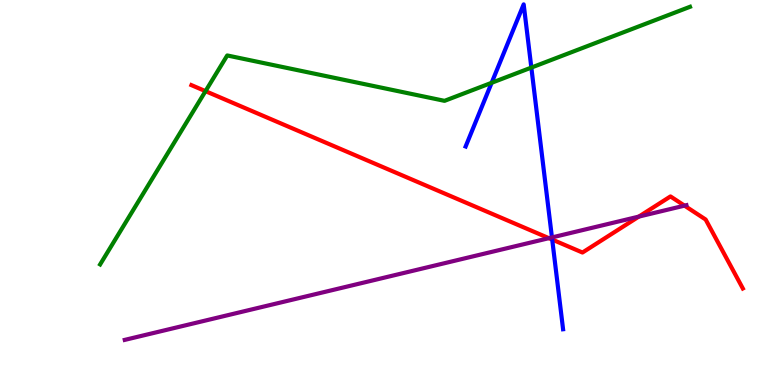[{'lines': ['blue', 'red'], 'intersections': [{'x': 7.13, 'y': 3.78}]}, {'lines': ['green', 'red'], 'intersections': [{'x': 2.65, 'y': 7.63}]}, {'lines': ['purple', 'red'], 'intersections': [{'x': 7.08, 'y': 3.81}, {'x': 8.24, 'y': 4.37}, {'x': 8.83, 'y': 4.66}]}, {'lines': ['blue', 'green'], 'intersections': [{'x': 6.34, 'y': 7.85}, {'x': 6.86, 'y': 8.24}]}, {'lines': ['blue', 'purple'], 'intersections': [{'x': 7.12, 'y': 3.83}]}, {'lines': ['green', 'purple'], 'intersections': []}]